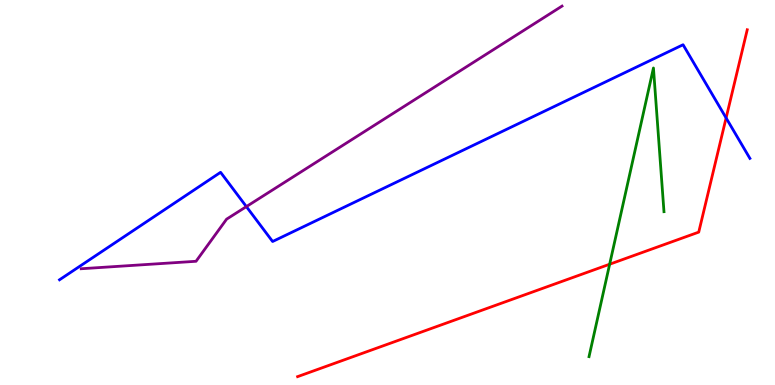[{'lines': ['blue', 'red'], 'intersections': [{'x': 9.37, 'y': 6.94}]}, {'lines': ['green', 'red'], 'intersections': [{'x': 7.87, 'y': 3.14}]}, {'lines': ['purple', 'red'], 'intersections': []}, {'lines': ['blue', 'green'], 'intersections': []}, {'lines': ['blue', 'purple'], 'intersections': [{'x': 3.18, 'y': 4.63}]}, {'lines': ['green', 'purple'], 'intersections': []}]